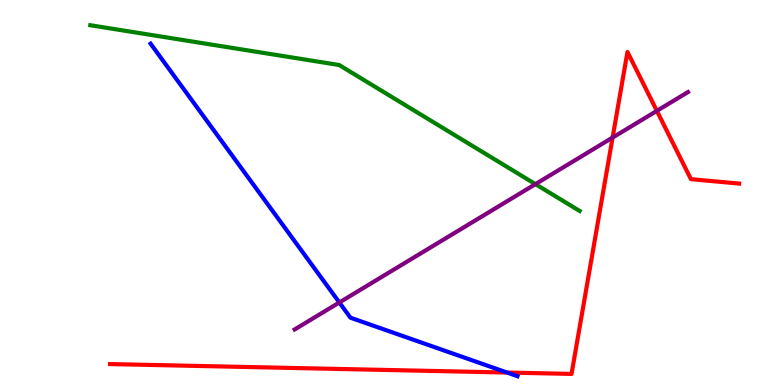[{'lines': ['blue', 'red'], 'intersections': [{'x': 6.54, 'y': 0.324}]}, {'lines': ['green', 'red'], 'intersections': []}, {'lines': ['purple', 'red'], 'intersections': [{'x': 7.9, 'y': 6.43}, {'x': 8.48, 'y': 7.12}]}, {'lines': ['blue', 'green'], 'intersections': []}, {'lines': ['blue', 'purple'], 'intersections': [{'x': 4.38, 'y': 2.14}]}, {'lines': ['green', 'purple'], 'intersections': [{'x': 6.91, 'y': 5.22}]}]